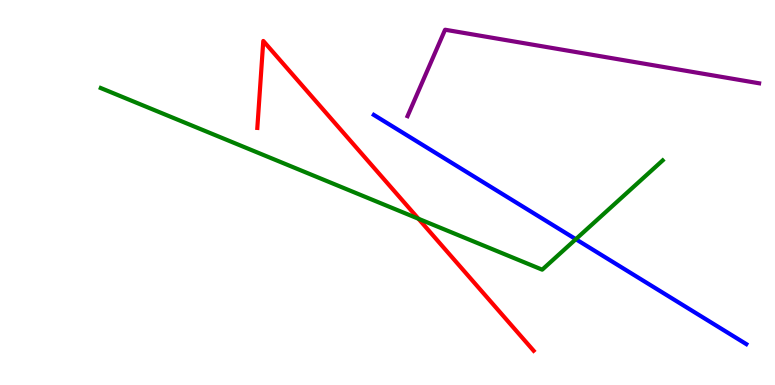[{'lines': ['blue', 'red'], 'intersections': []}, {'lines': ['green', 'red'], 'intersections': [{'x': 5.4, 'y': 4.32}]}, {'lines': ['purple', 'red'], 'intersections': []}, {'lines': ['blue', 'green'], 'intersections': [{'x': 7.43, 'y': 3.79}]}, {'lines': ['blue', 'purple'], 'intersections': []}, {'lines': ['green', 'purple'], 'intersections': []}]